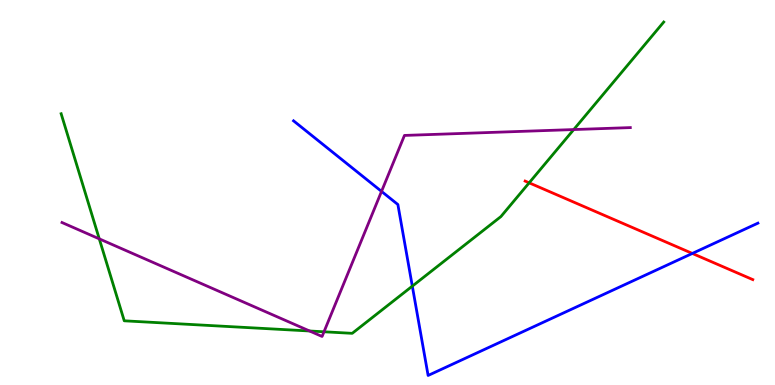[{'lines': ['blue', 'red'], 'intersections': [{'x': 8.93, 'y': 3.42}]}, {'lines': ['green', 'red'], 'intersections': [{'x': 6.83, 'y': 5.25}]}, {'lines': ['purple', 'red'], 'intersections': []}, {'lines': ['blue', 'green'], 'intersections': [{'x': 5.32, 'y': 2.57}]}, {'lines': ['blue', 'purple'], 'intersections': [{'x': 4.92, 'y': 5.03}]}, {'lines': ['green', 'purple'], 'intersections': [{'x': 1.28, 'y': 3.8}, {'x': 3.99, 'y': 1.4}, {'x': 4.18, 'y': 1.38}, {'x': 7.4, 'y': 6.63}]}]